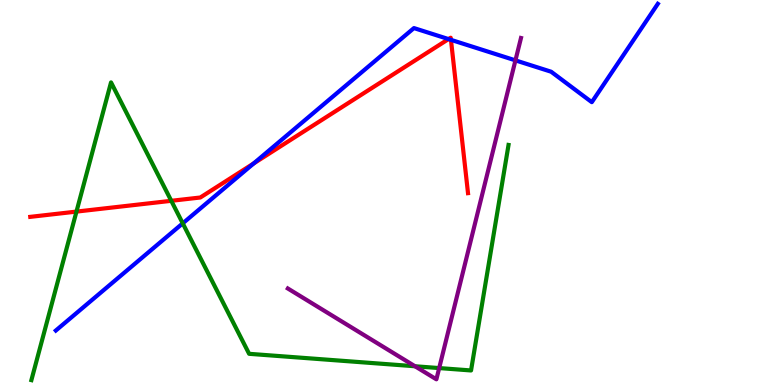[{'lines': ['blue', 'red'], 'intersections': [{'x': 3.27, 'y': 5.75}, {'x': 5.79, 'y': 8.98}, {'x': 5.82, 'y': 8.96}]}, {'lines': ['green', 'red'], 'intersections': [{'x': 0.987, 'y': 4.5}, {'x': 2.21, 'y': 4.78}]}, {'lines': ['purple', 'red'], 'intersections': []}, {'lines': ['blue', 'green'], 'intersections': [{'x': 2.36, 'y': 4.2}]}, {'lines': ['blue', 'purple'], 'intersections': [{'x': 6.65, 'y': 8.43}]}, {'lines': ['green', 'purple'], 'intersections': [{'x': 5.36, 'y': 0.487}, {'x': 5.67, 'y': 0.44}]}]